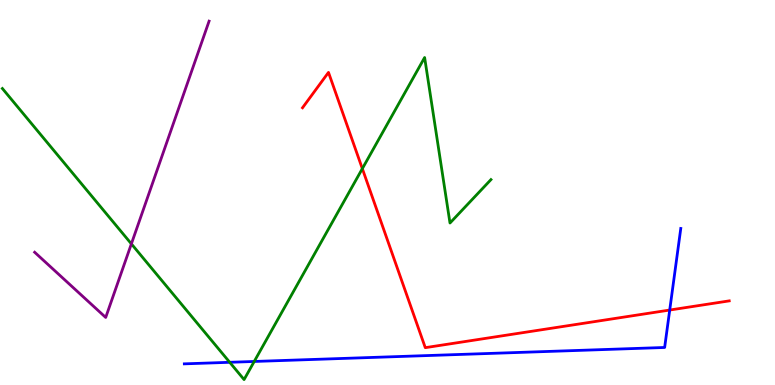[{'lines': ['blue', 'red'], 'intersections': [{'x': 8.64, 'y': 1.95}]}, {'lines': ['green', 'red'], 'intersections': [{'x': 4.68, 'y': 5.62}]}, {'lines': ['purple', 'red'], 'intersections': []}, {'lines': ['blue', 'green'], 'intersections': [{'x': 2.96, 'y': 0.59}, {'x': 3.28, 'y': 0.611}]}, {'lines': ['blue', 'purple'], 'intersections': []}, {'lines': ['green', 'purple'], 'intersections': [{'x': 1.7, 'y': 3.67}]}]